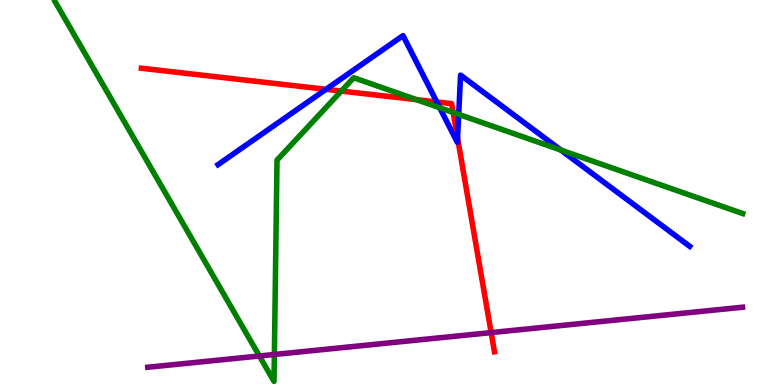[{'lines': ['blue', 'red'], 'intersections': [{'x': 4.21, 'y': 7.68}, {'x': 5.64, 'y': 7.35}, {'x': 5.9, 'y': 6.41}]}, {'lines': ['green', 'red'], 'intersections': [{'x': 4.4, 'y': 7.63}, {'x': 5.37, 'y': 7.41}, {'x': 5.85, 'y': 7.08}]}, {'lines': ['purple', 'red'], 'intersections': [{'x': 6.34, 'y': 1.36}]}, {'lines': ['blue', 'green'], 'intersections': [{'x': 5.67, 'y': 7.2}, {'x': 5.92, 'y': 7.03}, {'x': 7.24, 'y': 6.1}]}, {'lines': ['blue', 'purple'], 'intersections': []}, {'lines': ['green', 'purple'], 'intersections': [{'x': 3.35, 'y': 0.753}, {'x': 3.54, 'y': 0.793}]}]